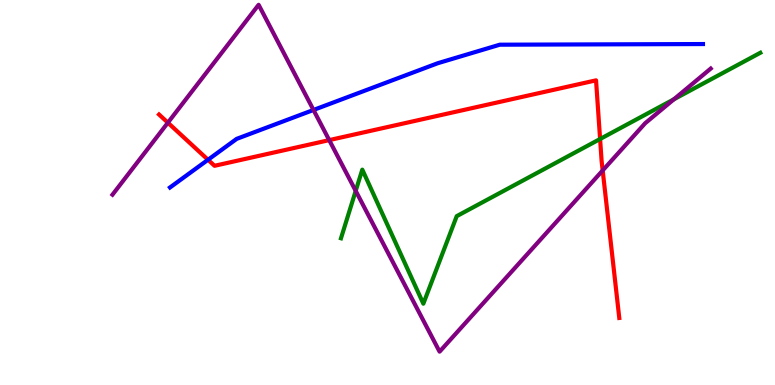[{'lines': ['blue', 'red'], 'intersections': [{'x': 2.68, 'y': 5.85}]}, {'lines': ['green', 'red'], 'intersections': [{'x': 7.74, 'y': 6.39}]}, {'lines': ['purple', 'red'], 'intersections': [{'x': 2.17, 'y': 6.81}, {'x': 4.25, 'y': 6.36}, {'x': 7.78, 'y': 5.57}]}, {'lines': ['blue', 'green'], 'intersections': []}, {'lines': ['blue', 'purple'], 'intersections': [{'x': 4.05, 'y': 7.14}]}, {'lines': ['green', 'purple'], 'intersections': [{'x': 4.59, 'y': 5.04}, {'x': 8.7, 'y': 7.42}]}]